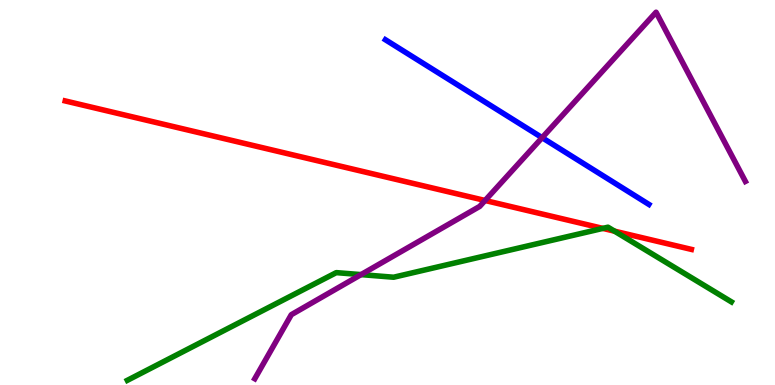[{'lines': ['blue', 'red'], 'intersections': []}, {'lines': ['green', 'red'], 'intersections': [{'x': 7.78, 'y': 4.07}, {'x': 7.93, 'y': 4.0}]}, {'lines': ['purple', 'red'], 'intersections': [{'x': 6.26, 'y': 4.79}]}, {'lines': ['blue', 'green'], 'intersections': []}, {'lines': ['blue', 'purple'], 'intersections': [{'x': 7.0, 'y': 6.42}]}, {'lines': ['green', 'purple'], 'intersections': [{'x': 4.66, 'y': 2.87}]}]